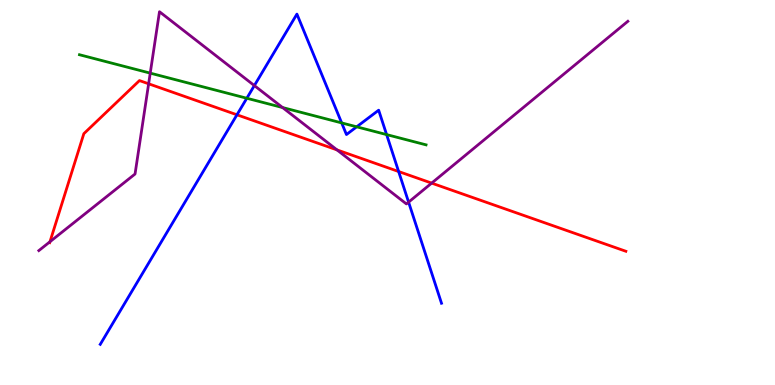[{'lines': ['blue', 'red'], 'intersections': [{'x': 3.06, 'y': 7.02}, {'x': 5.14, 'y': 5.54}]}, {'lines': ['green', 'red'], 'intersections': []}, {'lines': ['purple', 'red'], 'intersections': [{'x': 0.645, 'y': 3.72}, {'x': 1.92, 'y': 7.82}, {'x': 4.35, 'y': 6.11}, {'x': 5.57, 'y': 5.24}]}, {'lines': ['blue', 'green'], 'intersections': [{'x': 3.18, 'y': 7.45}, {'x': 4.41, 'y': 6.81}, {'x': 4.6, 'y': 6.71}, {'x': 4.99, 'y': 6.5}]}, {'lines': ['blue', 'purple'], 'intersections': [{'x': 3.28, 'y': 7.78}, {'x': 5.27, 'y': 4.75}]}, {'lines': ['green', 'purple'], 'intersections': [{'x': 1.94, 'y': 8.1}, {'x': 3.65, 'y': 7.21}]}]